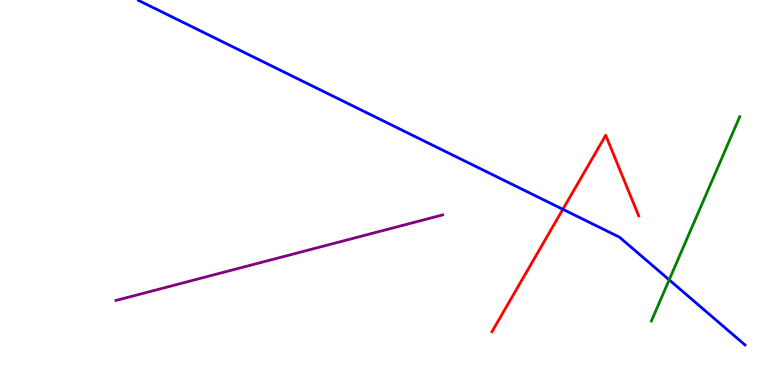[{'lines': ['blue', 'red'], 'intersections': [{'x': 7.26, 'y': 4.56}]}, {'lines': ['green', 'red'], 'intersections': []}, {'lines': ['purple', 'red'], 'intersections': []}, {'lines': ['blue', 'green'], 'intersections': [{'x': 8.63, 'y': 2.73}]}, {'lines': ['blue', 'purple'], 'intersections': []}, {'lines': ['green', 'purple'], 'intersections': []}]